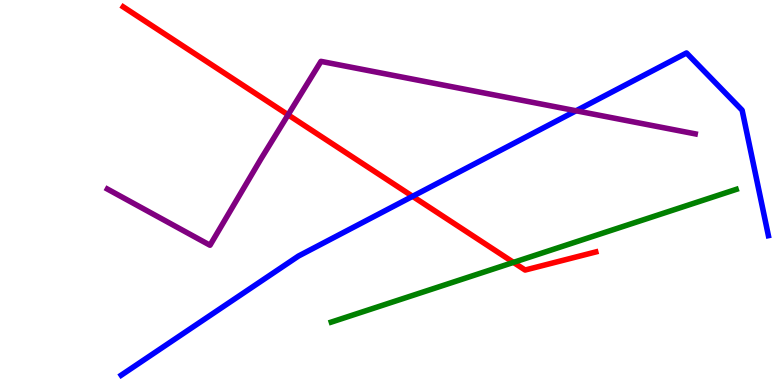[{'lines': ['blue', 'red'], 'intersections': [{'x': 5.32, 'y': 4.9}]}, {'lines': ['green', 'red'], 'intersections': [{'x': 6.63, 'y': 3.18}]}, {'lines': ['purple', 'red'], 'intersections': [{'x': 3.72, 'y': 7.02}]}, {'lines': ['blue', 'green'], 'intersections': []}, {'lines': ['blue', 'purple'], 'intersections': [{'x': 7.43, 'y': 7.12}]}, {'lines': ['green', 'purple'], 'intersections': []}]